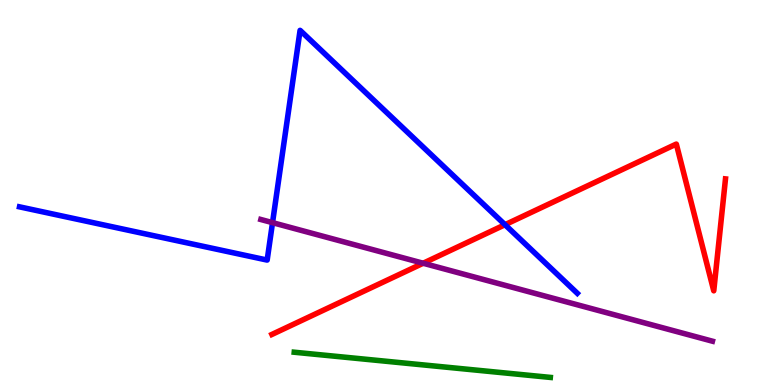[{'lines': ['blue', 'red'], 'intersections': [{'x': 6.52, 'y': 4.16}]}, {'lines': ['green', 'red'], 'intersections': []}, {'lines': ['purple', 'red'], 'intersections': [{'x': 5.46, 'y': 3.16}]}, {'lines': ['blue', 'green'], 'intersections': []}, {'lines': ['blue', 'purple'], 'intersections': [{'x': 3.52, 'y': 4.22}]}, {'lines': ['green', 'purple'], 'intersections': []}]